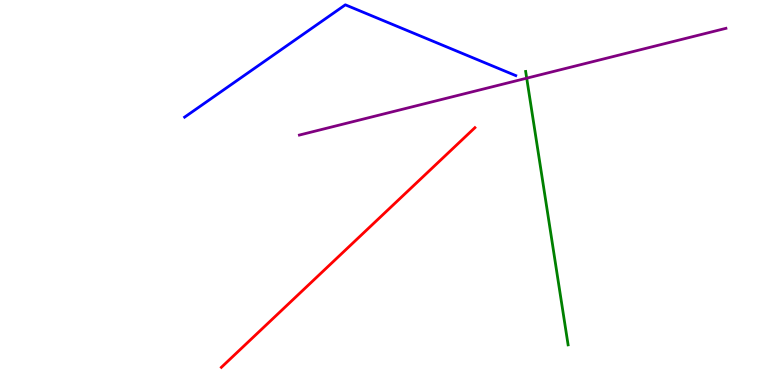[{'lines': ['blue', 'red'], 'intersections': []}, {'lines': ['green', 'red'], 'intersections': []}, {'lines': ['purple', 'red'], 'intersections': []}, {'lines': ['blue', 'green'], 'intersections': []}, {'lines': ['blue', 'purple'], 'intersections': []}, {'lines': ['green', 'purple'], 'intersections': [{'x': 6.8, 'y': 7.97}]}]